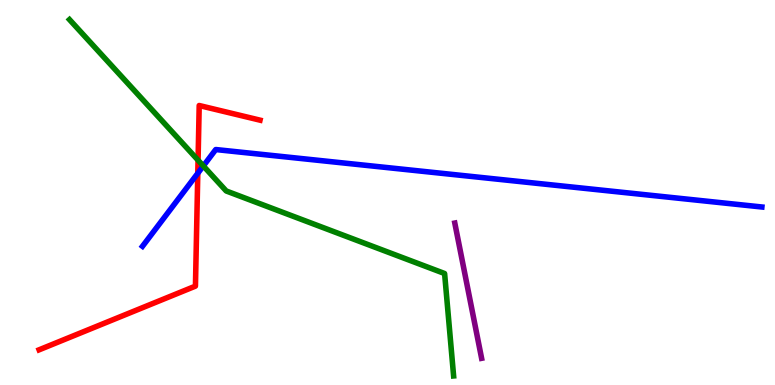[{'lines': ['blue', 'red'], 'intersections': [{'x': 2.55, 'y': 5.5}]}, {'lines': ['green', 'red'], 'intersections': [{'x': 2.56, 'y': 5.84}]}, {'lines': ['purple', 'red'], 'intersections': []}, {'lines': ['blue', 'green'], 'intersections': [{'x': 2.62, 'y': 5.69}]}, {'lines': ['blue', 'purple'], 'intersections': []}, {'lines': ['green', 'purple'], 'intersections': []}]